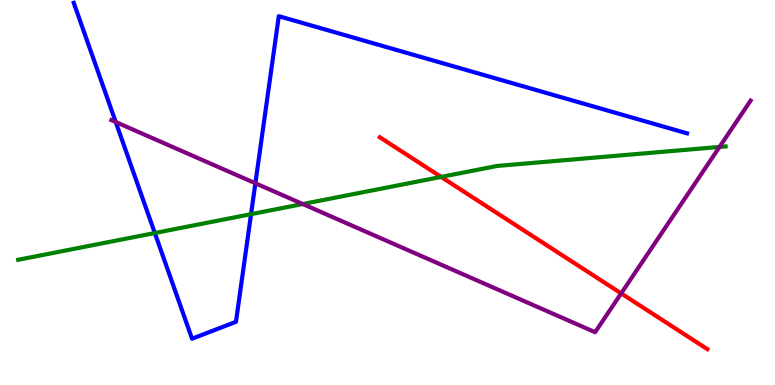[{'lines': ['blue', 'red'], 'intersections': []}, {'lines': ['green', 'red'], 'intersections': [{'x': 5.69, 'y': 5.4}]}, {'lines': ['purple', 'red'], 'intersections': [{'x': 8.02, 'y': 2.38}]}, {'lines': ['blue', 'green'], 'intersections': [{'x': 2.0, 'y': 3.95}, {'x': 3.24, 'y': 4.44}]}, {'lines': ['blue', 'purple'], 'intersections': [{'x': 1.49, 'y': 6.83}, {'x': 3.3, 'y': 5.24}]}, {'lines': ['green', 'purple'], 'intersections': [{'x': 3.91, 'y': 4.7}, {'x': 9.28, 'y': 6.18}]}]